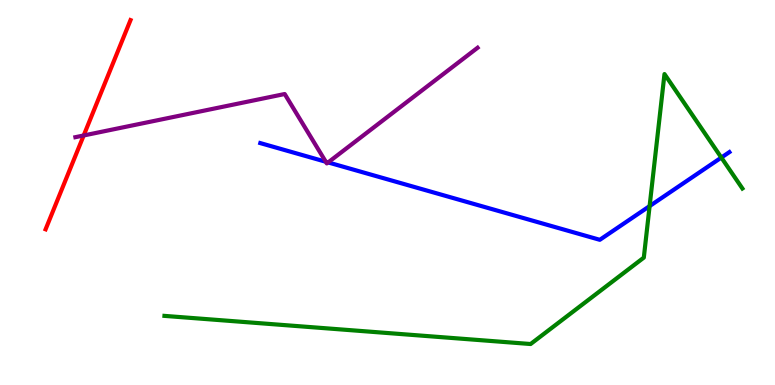[{'lines': ['blue', 'red'], 'intersections': []}, {'lines': ['green', 'red'], 'intersections': []}, {'lines': ['purple', 'red'], 'intersections': [{'x': 1.08, 'y': 6.48}]}, {'lines': ['blue', 'green'], 'intersections': [{'x': 8.38, 'y': 4.65}, {'x': 9.31, 'y': 5.91}]}, {'lines': ['blue', 'purple'], 'intersections': [{'x': 4.2, 'y': 5.8}, {'x': 4.23, 'y': 5.78}]}, {'lines': ['green', 'purple'], 'intersections': []}]